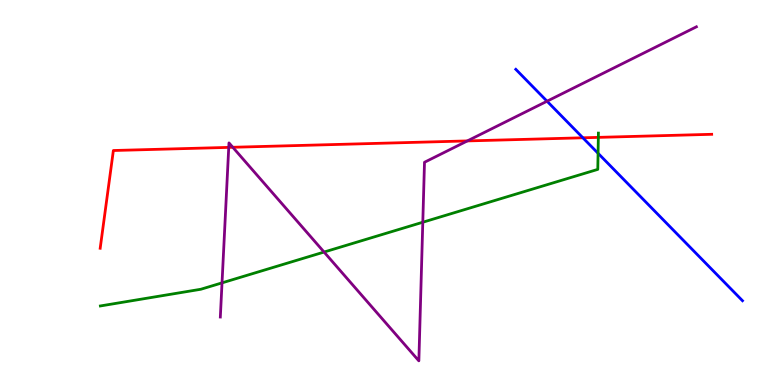[{'lines': ['blue', 'red'], 'intersections': [{'x': 7.52, 'y': 6.42}]}, {'lines': ['green', 'red'], 'intersections': [{'x': 7.72, 'y': 6.43}]}, {'lines': ['purple', 'red'], 'intersections': [{'x': 2.95, 'y': 6.17}, {'x': 3.0, 'y': 6.17}, {'x': 6.03, 'y': 6.34}]}, {'lines': ['blue', 'green'], 'intersections': [{'x': 7.72, 'y': 6.02}]}, {'lines': ['blue', 'purple'], 'intersections': [{'x': 7.06, 'y': 7.37}]}, {'lines': ['green', 'purple'], 'intersections': [{'x': 2.86, 'y': 2.65}, {'x': 4.18, 'y': 3.45}, {'x': 5.46, 'y': 4.23}]}]